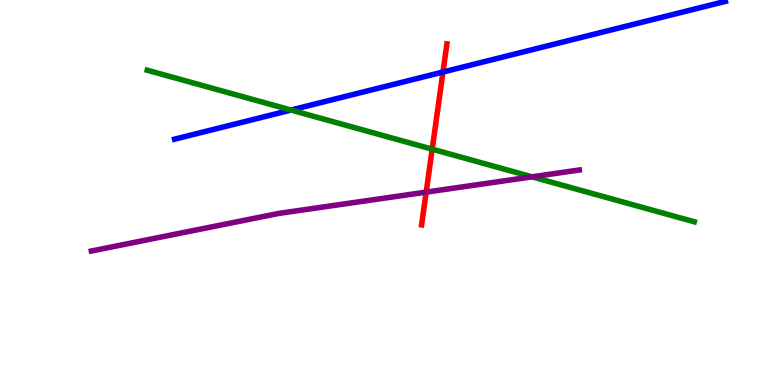[{'lines': ['blue', 'red'], 'intersections': [{'x': 5.72, 'y': 8.13}]}, {'lines': ['green', 'red'], 'intersections': [{'x': 5.58, 'y': 6.13}]}, {'lines': ['purple', 'red'], 'intersections': [{'x': 5.5, 'y': 5.01}]}, {'lines': ['blue', 'green'], 'intersections': [{'x': 3.75, 'y': 7.14}]}, {'lines': ['blue', 'purple'], 'intersections': []}, {'lines': ['green', 'purple'], 'intersections': [{'x': 6.87, 'y': 5.41}]}]